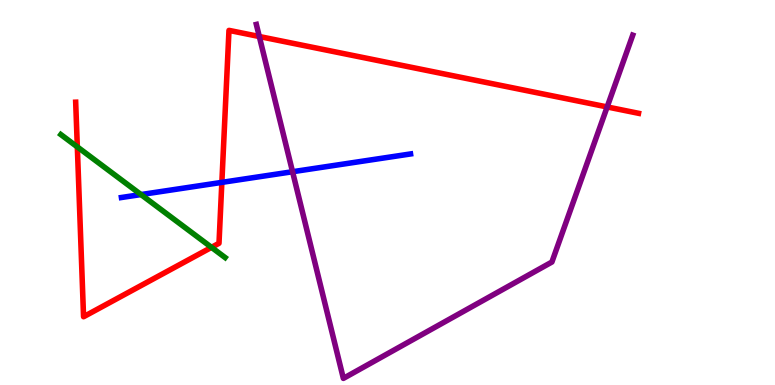[{'lines': ['blue', 'red'], 'intersections': [{'x': 2.86, 'y': 5.26}]}, {'lines': ['green', 'red'], 'intersections': [{'x': 0.998, 'y': 6.18}, {'x': 2.73, 'y': 3.58}]}, {'lines': ['purple', 'red'], 'intersections': [{'x': 3.35, 'y': 9.05}, {'x': 7.83, 'y': 7.22}]}, {'lines': ['blue', 'green'], 'intersections': [{'x': 1.82, 'y': 4.95}]}, {'lines': ['blue', 'purple'], 'intersections': [{'x': 3.77, 'y': 5.54}]}, {'lines': ['green', 'purple'], 'intersections': []}]